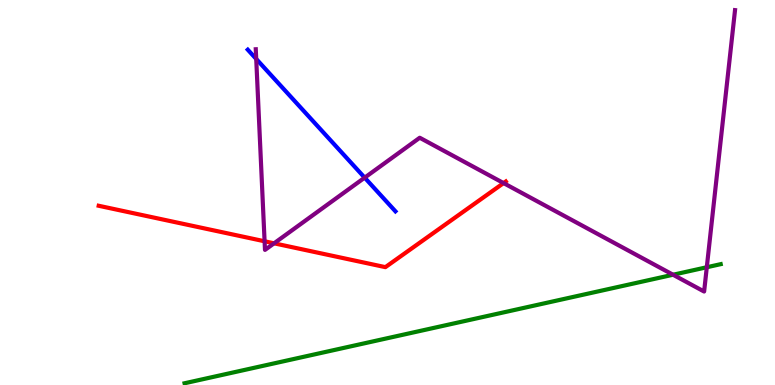[{'lines': ['blue', 'red'], 'intersections': []}, {'lines': ['green', 'red'], 'intersections': []}, {'lines': ['purple', 'red'], 'intersections': [{'x': 3.41, 'y': 3.73}, {'x': 3.54, 'y': 3.68}, {'x': 6.5, 'y': 5.24}]}, {'lines': ['blue', 'green'], 'intersections': []}, {'lines': ['blue', 'purple'], 'intersections': [{'x': 3.31, 'y': 8.47}, {'x': 4.71, 'y': 5.39}]}, {'lines': ['green', 'purple'], 'intersections': [{'x': 8.68, 'y': 2.86}, {'x': 9.12, 'y': 3.06}]}]